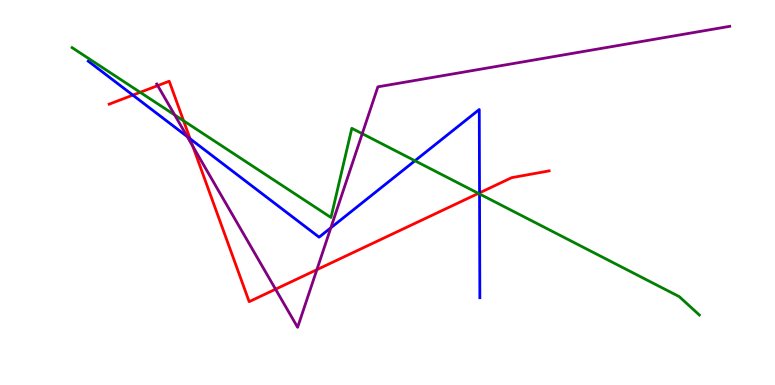[{'lines': ['blue', 'red'], 'intersections': [{'x': 1.71, 'y': 7.53}, {'x': 2.45, 'y': 6.39}, {'x': 6.19, 'y': 4.99}]}, {'lines': ['green', 'red'], 'intersections': [{'x': 1.81, 'y': 7.6}, {'x': 2.37, 'y': 6.86}, {'x': 6.17, 'y': 4.98}]}, {'lines': ['purple', 'red'], 'intersections': [{'x': 2.03, 'y': 7.78}, {'x': 2.49, 'y': 6.2}, {'x': 3.56, 'y': 2.49}, {'x': 4.09, 'y': 3.0}]}, {'lines': ['blue', 'green'], 'intersections': [{'x': 5.35, 'y': 5.82}, {'x': 6.19, 'y': 4.96}]}, {'lines': ['blue', 'purple'], 'intersections': [{'x': 2.42, 'y': 6.45}, {'x': 4.27, 'y': 4.08}]}, {'lines': ['green', 'purple'], 'intersections': [{'x': 2.25, 'y': 7.01}, {'x': 4.67, 'y': 6.53}]}]